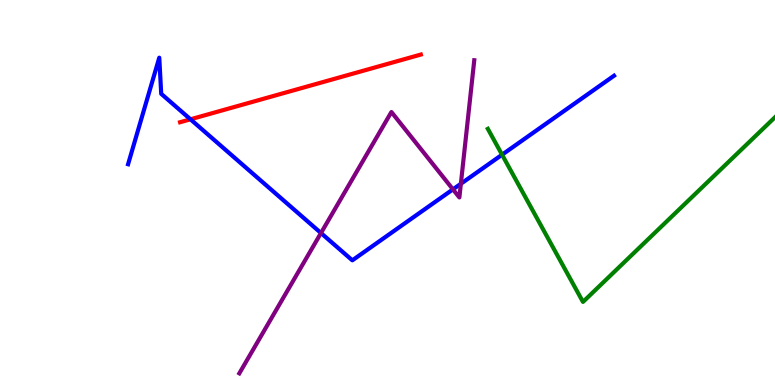[{'lines': ['blue', 'red'], 'intersections': [{'x': 2.46, 'y': 6.9}]}, {'lines': ['green', 'red'], 'intersections': []}, {'lines': ['purple', 'red'], 'intersections': []}, {'lines': ['blue', 'green'], 'intersections': [{'x': 6.48, 'y': 5.98}]}, {'lines': ['blue', 'purple'], 'intersections': [{'x': 4.14, 'y': 3.95}, {'x': 5.84, 'y': 5.08}, {'x': 5.95, 'y': 5.23}]}, {'lines': ['green', 'purple'], 'intersections': []}]